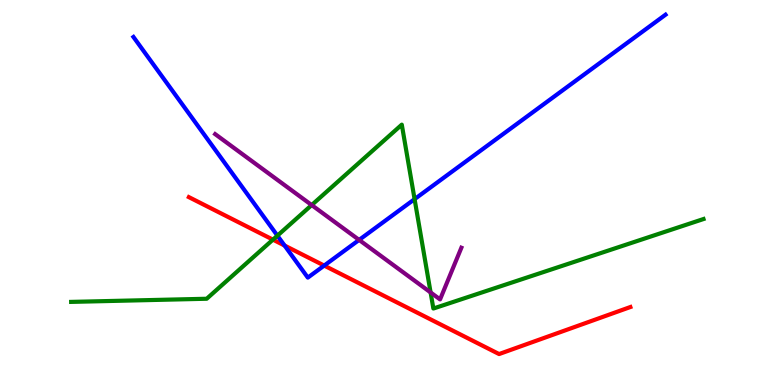[{'lines': ['blue', 'red'], 'intersections': [{'x': 3.67, 'y': 3.62}, {'x': 4.18, 'y': 3.1}]}, {'lines': ['green', 'red'], 'intersections': [{'x': 3.52, 'y': 3.78}]}, {'lines': ['purple', 'red'], 'intersections': []}, {'lines': ['blue', 'green'], 'intersections': [{'x': 3.58, 'y': 3.88}, {'x': 5.35, 'y': 4.83}]}, {'lines': ['blue', 'purple'], 'intersections': [{'x': 4.63, 'y': 3.77}]}, {'lines': ['green', 'purple'], 'intersections': [{'x': 4.02, 'y': 4.67}, {'x': 5.56, 'y': 2.4}]}]